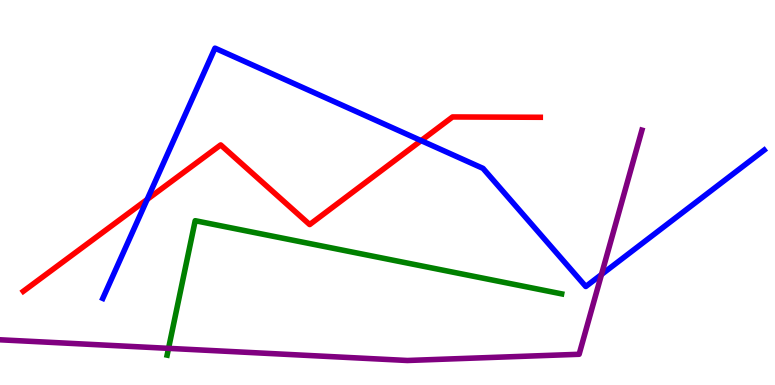[{'lines': ['blue', 'red'], 'intersections': [{'x': 1.9, 'y': 4.82}, {'x': 5.43, 'y': 6.35}]}, {'lines': ['green', 'red'], 'intersections': []}, {'lines': ['purple', 'red'], 'intersections': []}, {'lines': ['blue', 'green'], 'intersections': []}, {'lines': ['blue', 'purple'], 'intersections': [{'x': 7.76, 'y': 2.87}]}, {'lines': ['green', 'purple'], 'intersections': [{'x': 2.17, 'y': 0.952}]}]